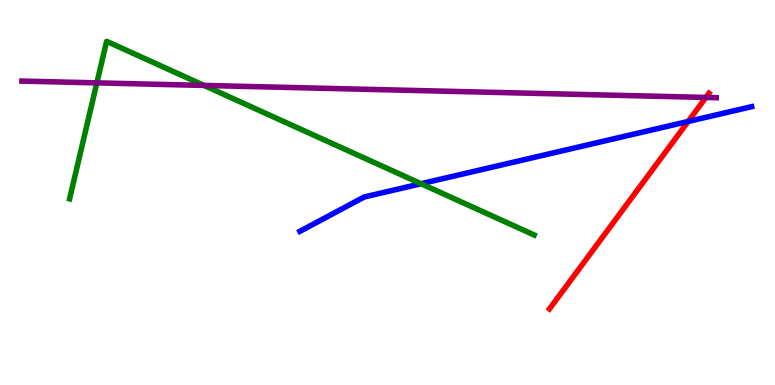[{'lines': ['blue', 'red'], 'intersections': [{'x': 8.88, 'y': 6.84}]}, {'lines': ['green', 'red'], 'intersections': []}, {'lines': ['purple', 'red'], 'intersections': [{'x': 9.11, 'y': 7.47}]}, {'lines': ['blue', 'green'], 'intersections': [{'x': 5.43, 'y': 5.23}]}, {'lines': ['blue', 'purple'], 'intersections': []}, {'lines': ['green', 'purple'], 'intersections': [{'x': 1.25, 'y': 7.85}, {'x': 2.63, 'y': 7.78}]}]